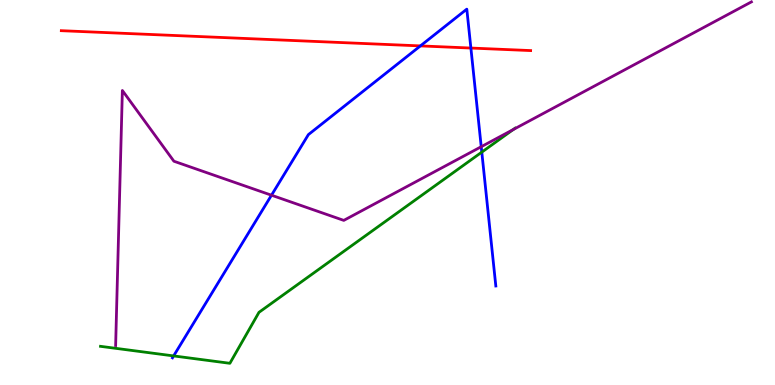[{'lines': ['blue', 'red'], 'intersections': [{'x': 5.42, 'y': 8.81}, {'x': 6.08, 'y': 8.75}]}, {'lines': ['green', 'red'], 'intersections': []}, {'lines': ['purple', 'red'], 'intersections': []}, {'lines': ['blue', 'green'], 'intersections': [{'x': 2.24, 'y': 0.755}, {'x': 6.22, 'y': 6.05}]}, {'lines': ['blue', 'purple'], 'intersections': [{'x': 3.5, 'y': 4.93}, {'x': 6.21, 'y': 6.19}]}, {'lines': ['green', 'purple'], 'intersections': [{'x': 6.62, 'y': 6.63}]}]